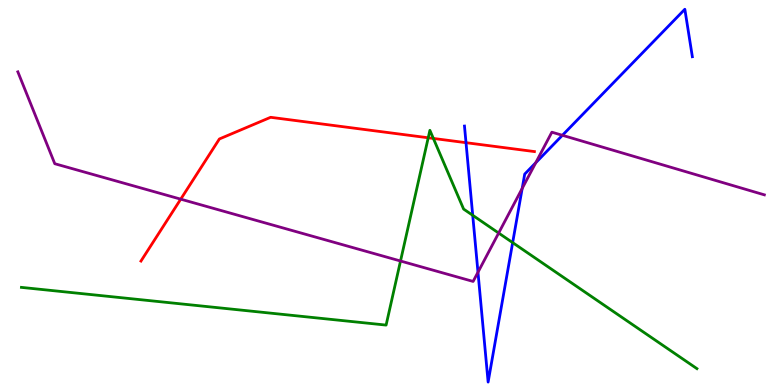[{'lines': ['blue', 'red'], 'intersections': [{'x': 6.01, 'y': 6.29}]}, {'lines': ['green', 'red'], 'intersections': [{'x': 5.53, 'y': 6.42}, {'x': 5.59, 'y': 6.4}]}, {'lines': ['purple', 'red'], 'intersections': [{'x': 2.33, 'y': 4.83}]}, {'lines': ['blue', 'green'], 'intersections': [{'x': 6.1, 'y': 4.41}, {'x': 6.61, 'y': 3.7}]}, {'lines': ['blue', 'purple'], 'intersections': [{'x': 6.17, 'y': 2.93}, {'x': 6.74, 'y': 5.11}, {'x': 6.91, 'y': 5.77}, {'x': 7.26, 'y': 6.49}]}, {'lines': ['green', 'purple'], 'intersections': [{'x': 5.17, 'y': 3.22}, {'x': 6.43, 'y': 3.95}]}]